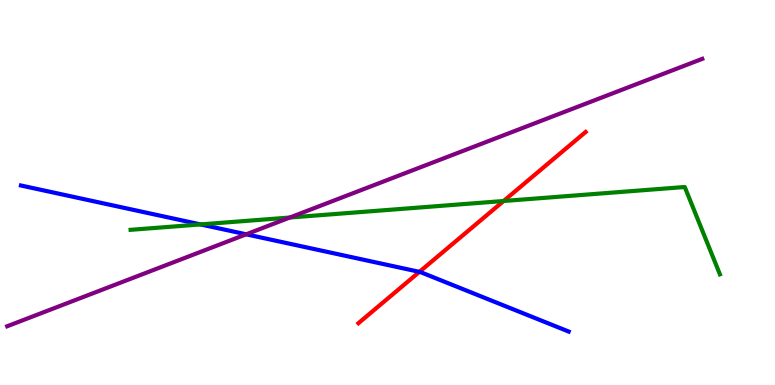[{'lines': ['blue', 'red'], 'intersections': [{'x': 5.41, 'y': 2.94}]}, {'lines': ['green', 'red'], 'intersections': [{'x': 6.5, 'y': 4.78}]}, {'lines': ['purple', 'red'], 'intersections': []}, {'lines': ['blue', 'green'], 'intersections': [{'x': 2.59, 'y': 4.17}]}, {'lines': ['blue', 'purple'], 'intersections': [{'x': 3.18, 'y': 3.91}]}, {'lines': ['green', 'purple'], 'intersections': [{'x': 3.74, 'y': 4.35}]}]